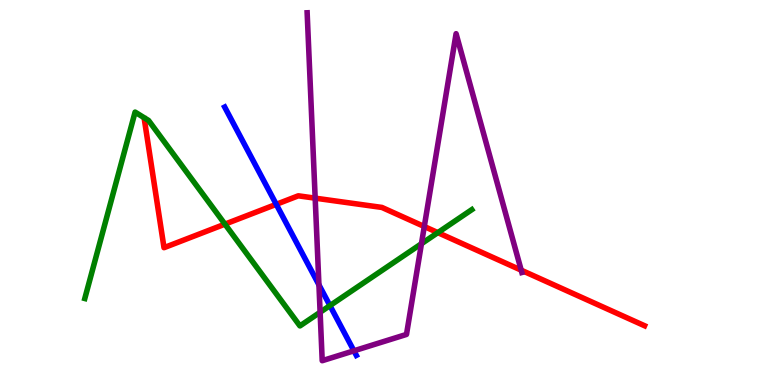[{'lines': ['blue', 'red'], 'intersections': [{'x': 3.56, 'y': 4.69}]}, {'lines': ['green', 'red'], 'intersections': [{'x': 2.9, 'y': 4.18}, {'x': 5.65, 'y': 3.96}]}, {'lines': ['purple', 'red'], 'intersections': [{'x': 4.07, 'y': 4.85}, {'x': 5.47, 'y': 4.12}, {'x': 6.73, 'y': 2.98}]}, {'lines': ['blue', 'green'], 'intersections': [{'x': 4.26, 'y': 2.06}]}, {'lines': ['blue', 'purple'], 'intersections': [{'x': 4.12, 'y': 2.6}, {'x': 4.57, 'y': 0.888}]}, {'lines': ['green', 'purple'], 'intersections': [{'x': 4.13, 'y': 1.89}, {'x': 5.44, 'y': 3.67}]}]